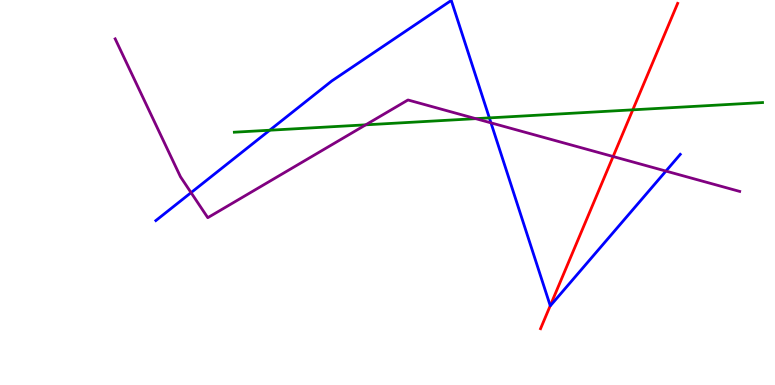[{'lines': ['blue', 'red'], 'intersections': [{'x': 7.1, 'y': 2.06}]}, {'lines': ['green', 'red'], 'intersections': [{'x': 8.16, 'y': 7.15}]}, {'lines': ['purple', 'red'], 'intersections': [{'x': 7.91, 'y': 5.93}]}, {'lines': ['blue', 'green'], 'intersections': [{'x': 3.48, 'y': 6.62}, {'x': 6.31, 'y': 6.94}]}, {'lines': ['blue', 'purple'], 'intersections': [{'x': 2.47, 'y': 5.0}, {'x': 6.34, 'y': 6.81}, {'x': 8.59, 'y': 5.56}]}, {'lines': ['green', 'purple'], 'intersections': [{'x': 4.72, 'y': 6.76}, {'x': 6.14, 'y': 6.92}]}]